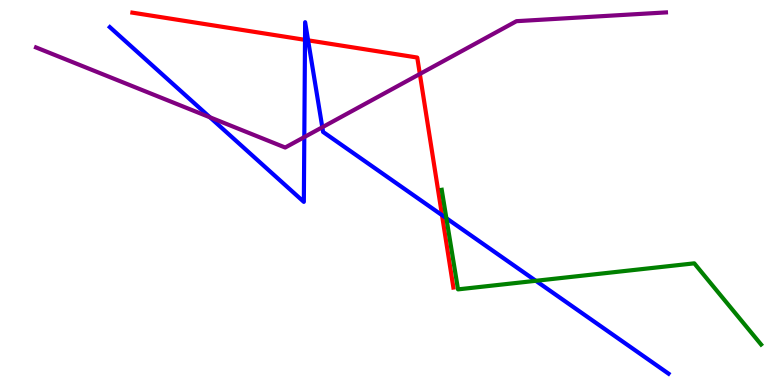[{'lines': ['blue', 'red'], 'intersections': [{'x': 3.94, 'y': 8.96}, {'x': 3.98, 'y': 8.95}, {'x': 5.7, 'y': 4.41}]}, {'lines': ['green', 'red'], 'intersections': []}, {'lines': ['purple', 'red'], 'intersections': [{'x': 5.42, 'y': 8.08}]}, {'lines': ['blue', 'green'], 'intersections': [{'x': 5.76, 'y': 4.33}, {'x': 6.91, 'y': 2.71}]}, {'lines': ['blue', 'purple'], 'intersections': [{'x': 2.71, 'y': 6.95}, {'x': 3.93, 'y': 6.44}, {'x': 4.16, 'y': 6.69}]}, {'lines': ['green', 'purple'], 'intersections': []}]